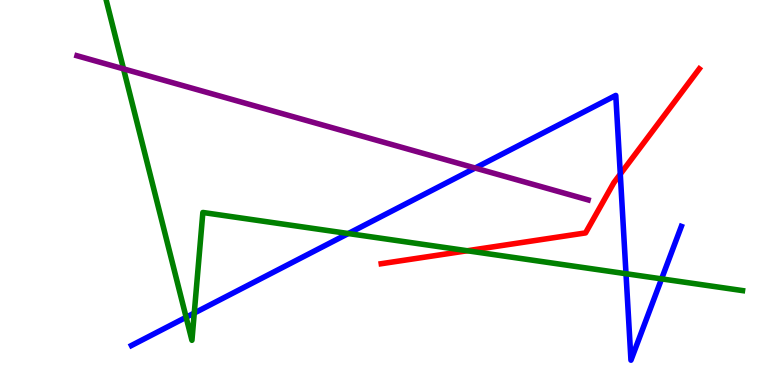[{'lines': ['blue', 'red'], 'intersections': [{'x': 8.0, 'y': 5.48}]}, {'lines': ['green', 'red'], 'intersections': [{'x': 6.03, 'y': 3.49}]}, {'lines': ['purple', 'red'], 'intersections': []}, {'lines': ['blue', 'green'], 'intersections': [{'x': 2.4, 'y': 1.76}, {'x': 2.51, 'y': 1.87}, {'x': 4.49, 'y': 3.93}, {'x': 8.08, 'y': 2.89}, {'x': 8.54, 'y': 2.76}]}, {'lines': ['blue', 'purple'], 'intersections': [{'x': 6.13, 'y': 5.64}]}, {'lines': ['green', 'purple'], 'intersections': [{'x': 1.59, 'y': 8.21}]}]